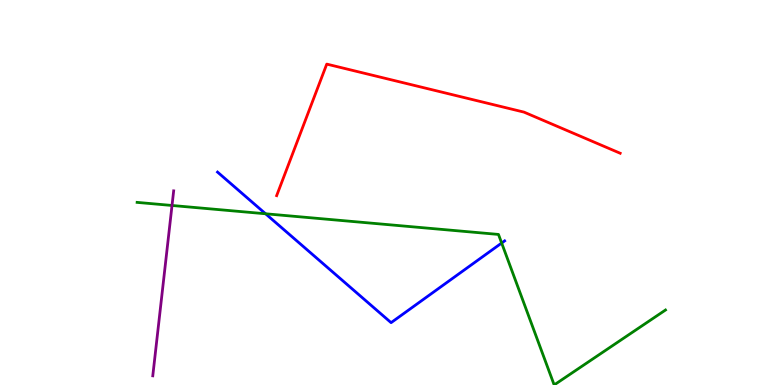[{'lines': ['blue', 'red'], 'intersections': []}, {'lines': ['green', 'red'], 'intersections': []}, {'lines': ['purple', 'red'], 'intersections': []}, {'lines': ['blue', 'green'], 'intersections': [{'x': 3.43, 'y': 4.45}, {'x': 6.47, 'y': 3.69}]}, {'lines': ['blue', 'purple'], 'intersections': []}, {'lines': ['green', 'purple'], 'intersections': [{'x': 2.22, 'y': 4.66}]}]